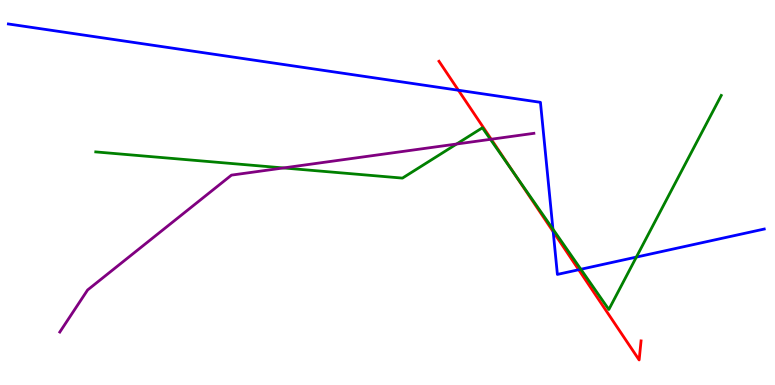[{'lines': ['blue', 'red'], 'intersections': [{'x': 5.91, 'y': 7.66}, {'x': 7.14, 'y': 3.98}, {'x': 7.47, 'y': 2.99}]}, {'lines': ['green', 'red'], 'intersections': [{'x': 6.63, 'y': 5.51}]}, {'lines': ['purple', 'red'], 'intersections': [{'x': 6.34, 'y': 6.38}]}, {'lines': ['blue', 'green'], 'intersections': [{'x': 7.13, 'y': 4.05}, {'x': 7.49, 'y': 3.01}, {'x': 8.21, 'y': 3.32}]}, {'lines': ['blue', 'purple'], 'intersections': []}, {'lines': ['green', 'purple'], 'intersections': [{'x': 3.66, 'y': 5.64}, {'x': 5.89, 'y': 6.26}, {'x': 6.33, 'y': 6.38}]}]